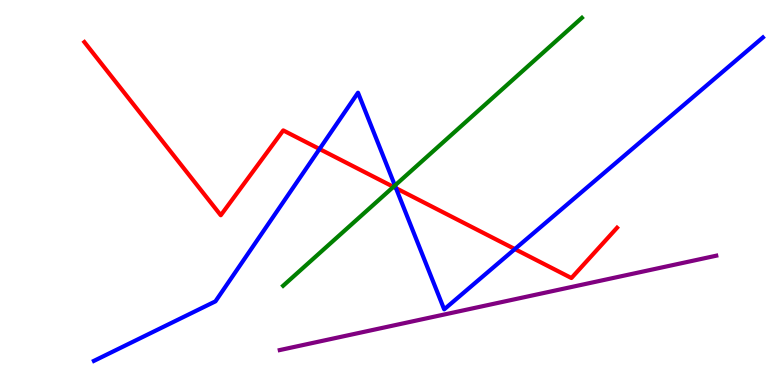[{'lines': ['blue', 'red'], 'intersections': [{'x': 4.12, 'y': 6.13}, {'x': 5.11, 'y': 5.11}, {'x': 6.64, 'y': 3.53}]}, {'lines': ['green', 'red'], 'intersections': [{'x': 5.08, 'y': 5.15}]}, {'lines': ['purple', 'red'], 'intersections': []}, {'lines': ['blue', 'green'], 'intersections': [{'x': 5.1, 'y': 5.18}]}, {'lines': ['blue', 'purple'], 'intersections': []}, {'lines': ['green', 'purple'], 'intersections': []}]